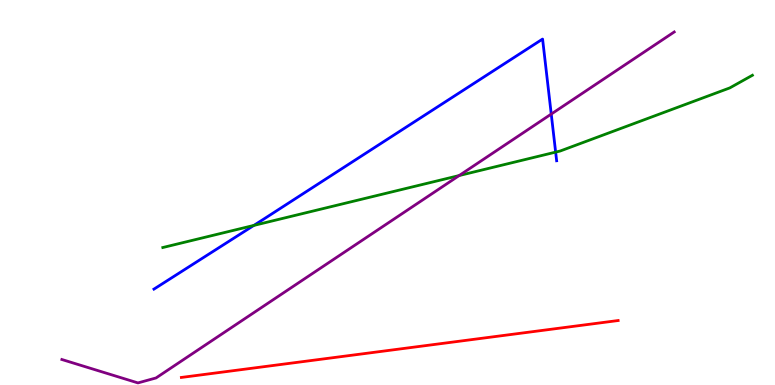[{'lines': ['blue', 'red'], 'intersections': []}, {'lines': ['green', 'red'], 'intersections': []}, {'lines': ['purple', 'red'], 'intersections': []}, {'lines': ['blue', 'green'], 'intersections': [{'x': 3.28, 'y': 4.15}, {'x': 7.17, 'y': 6.05}]}, {'lines': ['blue', 'purple'], 'intersections': [{'x': 7.11, 'y': 7.04}]}, {'lines': ['green', 'purple'], 'intersections': [{'x': 5.92, 'y': 5.44}]}]